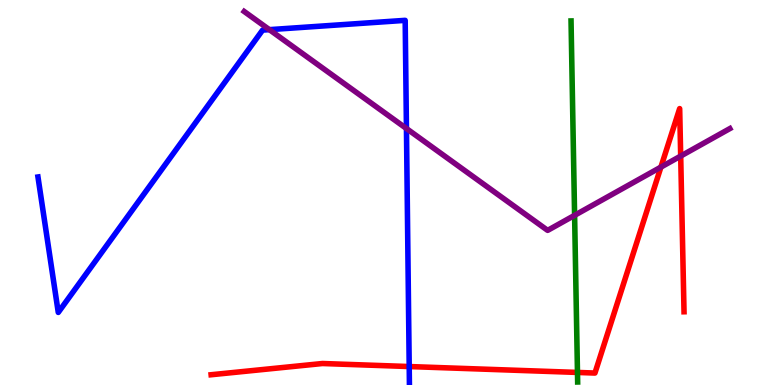[{'lines': ['blue', 'red'], 'intersections': [{'x': 5.28, 'y': 0.479}]}, {'lines': ['green', 'red'], 'intersections': [{'x': 7.45, 'y': 0.326}]}, {'lines': ['purple', 'red'], 'intersections': [{'x': 8.53, 'y': 5.66}, {'x': 8.78, 'y': 5.95}]}, {'lines': ['blue', 'green'], 'intersections': []}, {'lines': ['blue', 'purple'], 'intersections': [{'x': 3.48, 'y': 9.23}, {'x': 5.24, 'y': 6.66}]}, {'lines': ['green', 'purple'], 'intersections': [{'x': 7.41, 'y': 4.41}]}]